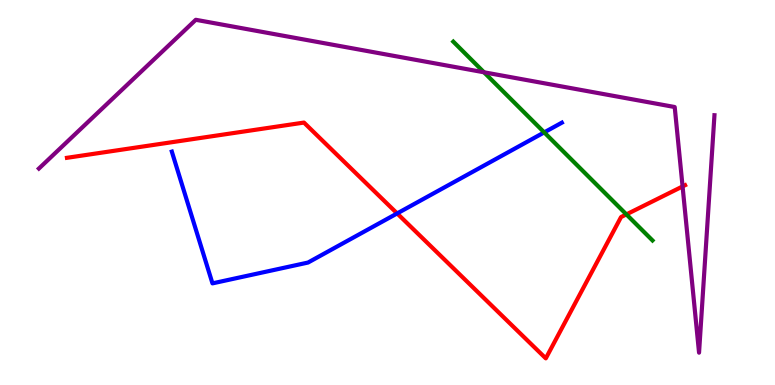[{'lines': ['blue', 'red'], 'intersections': [{'x': 5.12, 'y': 4.46}]}, {'lines': ['green', 'red'], 'intersections': [{'x': 8.08, 'y': 4.43}]}, {'lines': ['purple', 'red'], 'intersections': [{'x': 8.81, 'y': 5.16}]}, {'lines': ['blue', 'green'], 'intersections': [{'x': 7.02, 'y': 6.56}]}, {'lines': ['blue', 'purple'], 'intersections': []}, {'lines': ['green', 'purple'], 'intersections': [{'x': 6.25, 'y': 8.12}]}]